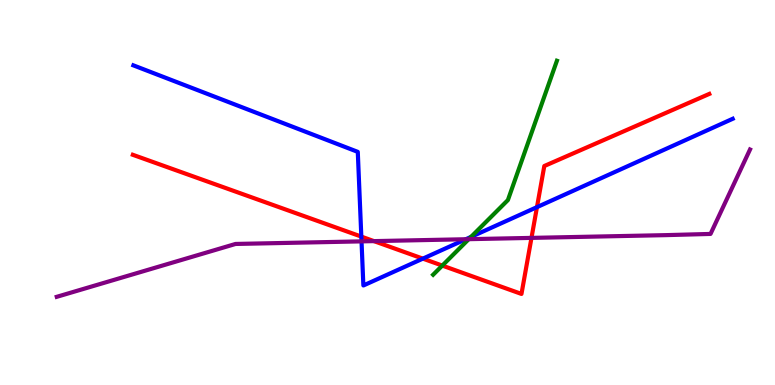[{'lines': ['blue', 'red'], 'intersections': [{'x': 4.66, 'y': 3.85}, {'x': 5.46, 'y': 3.28}, {'x': 6.93, 'y': 4.62}]}, {'lines': ['green', 'red'], 'intersections': [{'x': 5.71, 'y': 3.1}]}, {'lines': ['purple', 'red'], 'intersections': [{'x': 4.83, 'y': 3.74}, {'x': 6.86, 'y': 3.82}]}, {'lines': ['blue', 'green'], 'intersections': [{'x': 6.08, 'y': 3.85}]}, {'lines': ['blue', 'purple'], 'intersections': [{'x': 4.66, 'y': 3.73}, {'x': 6.01, 'y': 3.79}]}, {'lines': ['green', 'purple'], 'intersections': [{'x': 6.05, 'y': 3.79}]}]